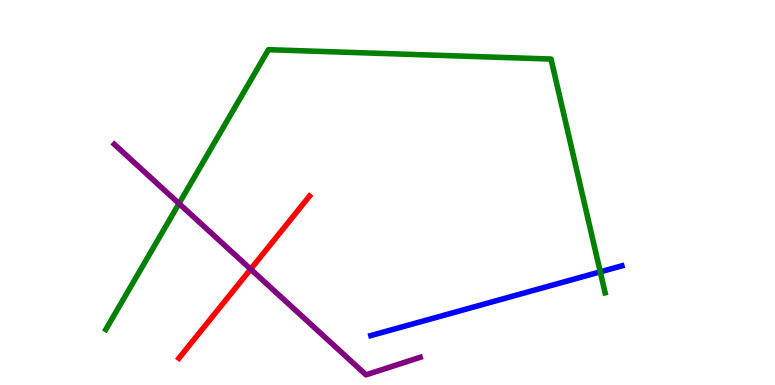[{'lines': ['blue', 'red'], 'intersections': []}, {'lines': ['green', 'red'], 'intersections': []}, {'lines': ['purple', 'red'], 'intersections': [{'x': 3.23, 'y': 3.01}]}, {'lines': ['blue', 'green'], 'intersections': [{'x': 7.75, 'y': 2.94}]}, {'lines': ['blue', 'purple'], 'intersections': []}, {'lines': ['green', 'purple'], 'intersections': [{'x': 2.31, 'y': 4.71}]}]